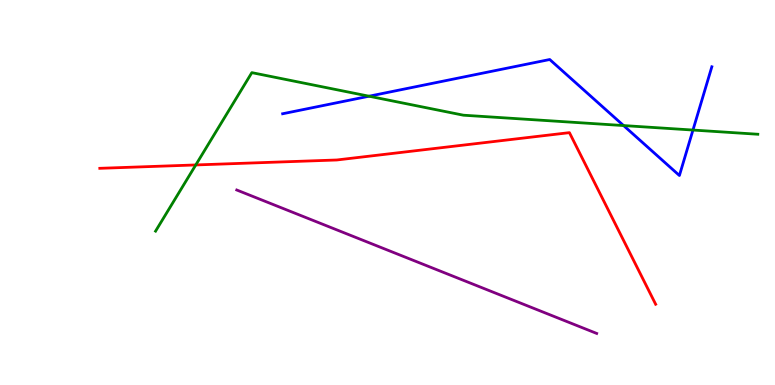[{'lines': ['blue', 'red'], 'intersections': []}, {'lines': ['green', 'red'], 'intersections': [{'x': 2.53, 'y': 5.72}]}, {'lines': ['purple', 'red'], 'intersections': []}, {'lines': ['blue', 'green'], 'intersections': [{'x': 4.76, 'y': 7.5}, {'x': 8.05, 'y': 6.74}, {'x': 8.94, 'y': 6.62}]}, {'lines': ['blue', 'purple'], 'intersections': []}, {'lines': ['green', 'purple'], 'intersections': []}]